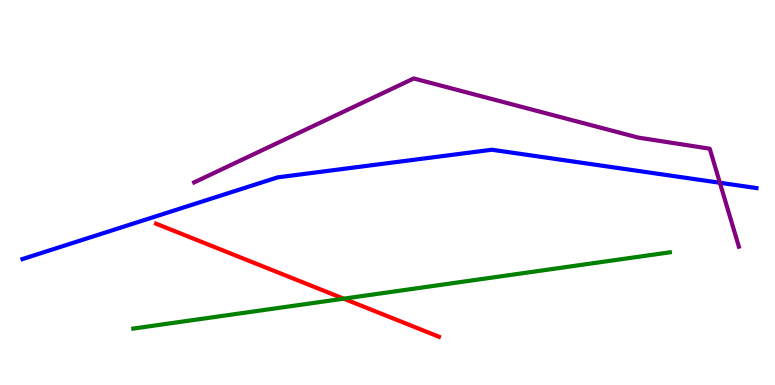[{'lines': ['blue', 'red'], 'intersections': []}, {'lines': ['green', 'red'], 'intersections': [{'x': 4.43, 'y': 2.24}]}, {'lines': ['purple', 'red'], 'intersections': []}, {'lines': ['blue', 'green'], 'intersections': []}, {'lines': ['blue', 'purple'], 'intersections': [{'x': 9.29, 'y': 5.25}]}, {'lines': ['green', 'purple'], 'intersections': []}]